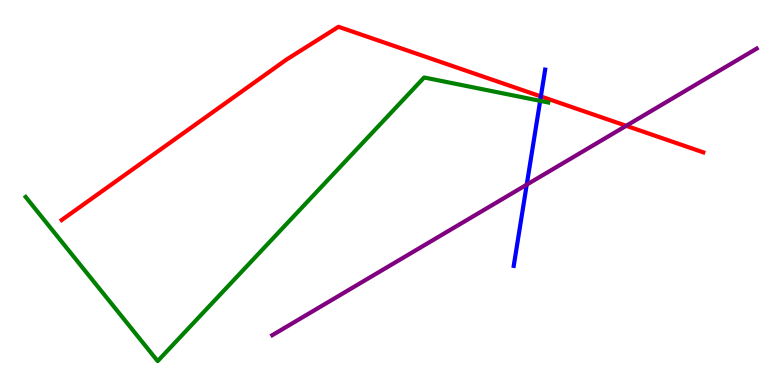[{'lines': ['blue', 'red'], 'intersections': [{'x': 6.98, 'y': 7.5}]}, {'lines': ['green', 'red'], 'intersections': []}, {'lines': ['purple', 'red'], 'intersections': [{'x': 8.08, 'y': 6.73}]}, {'lines': ['blue', 'green'], 'intersections': [{'x': 6.97, 'y': 7.38}]}, {'lines': ['blue', 'purple'], 'intersections': [{'x': 6.8, 'y': 5.2}]}, {'lines': ['green', 'purple'], 'intersections': []}]